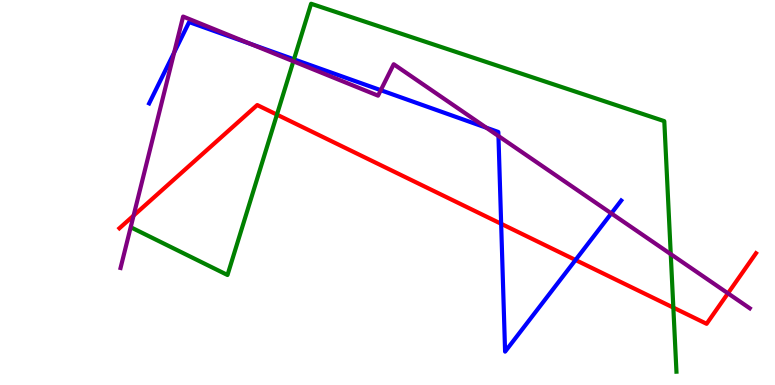[{'lines': ['blue', 'red'], 'intersections': [{'x': 6.47, 'y': 4.19}, {'x': 7.43, 'y': 3.25}]}, {'lines': ['green', 'red'], 'intersections': [{'x': 3.57, 'y': 7.02}, {'x': 8.69, 'y': 2.01}]}, {'lines': ['purple', 'red'], 'intersections': [{'x': 1.72, 'y': 4.4}, {'x': 9.39, 'y': 2.38}]}, {'lines': ['blue', 'green'], 'intersections': [{'x': 3.79, 'y': 8.46}]}, {'lines': ['blue', 'purple'], 'intersections': [{'x': 2.25, 'y': 8.64}, {'x': 3.23, 'y': 8.86}, {'x': 4.91, 'y': 7.66}, {'x': 6.27, 'y': 6.68}, {'x': 6.43, 'y': 6.47}, {'x': 7.89, 'y': 4.46}]}, {'lines': ['green', 'purple'], 'intersections': [{'x': 3.79, 'y': 8.41}, {'x': 8.65, 'y': 3.4}]}]